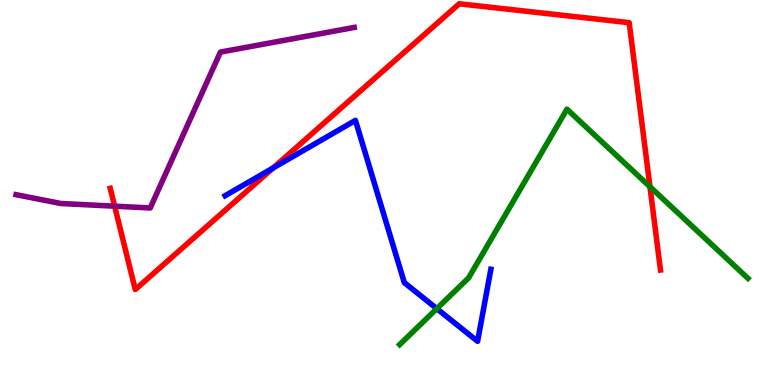[{'lines': ['blue', 'red'], 'intersections': [{'x': 3.52, 'y': 5.64}]}, {'lines': ['green', 'red'], 'intersections': [{'x': 8.39, 'y': 5.15}]}, {'lines': ['purple', 'red'], 'intersections': [{'x': 1.48, 'y': 4.64}]}, {'lines': ['blue', 'green'], 'intersections': [{'x': 5.64, 'y': 1.98}]}, {'lines': ['blue', 'purple'], 'intersections': []}, {'lines': ['green', 'purple'], 'intersections': []}]